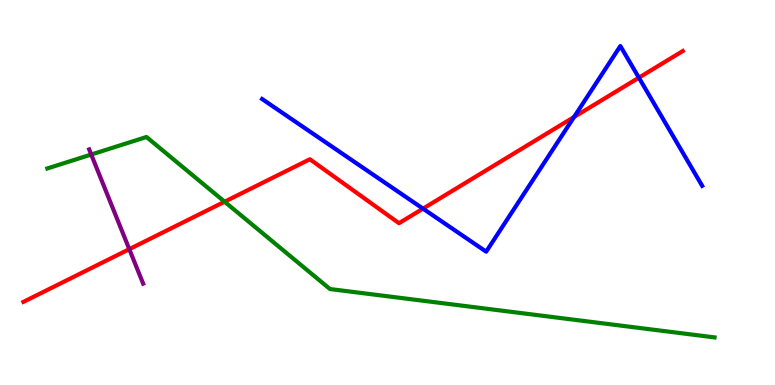[{'lines': ['blue', 'red'], 'intersections': [{'x': 5.46, 'y': 4.58}, {'x': 7.41, 'y': 6.96}, {'x': 8.24, 'y': 7.98}]}, {'lines': ['green', 'red'], 'intersections': [{'x': 2.9, 'y': 4.76}]}, {'lines': ['purple', 'red'], 'intersections': [{'x': 1.67, 'y': 3.53}]}, {'lines': ['blue', 'green'], 'intersections': []}, {'lines': ['blue', 'purple'], 'intersections': []}, {'lines': ['green', 'purple'], 'intersections': [{'x': 1.18, 'y': 5.99}]}]